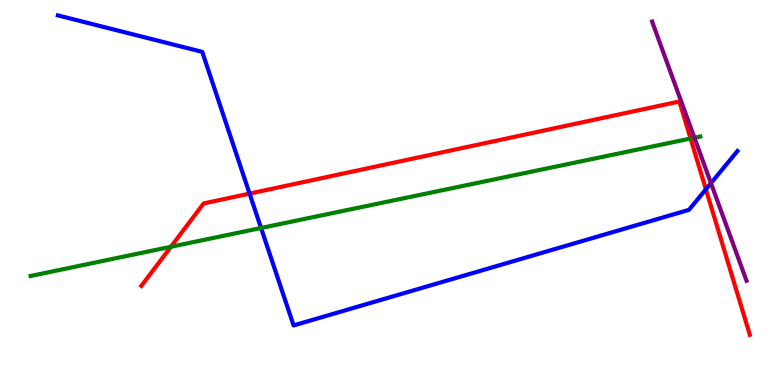[{'lines': ['blue', 'red'], 'intersections': [{'x': 3.22, 'y': 4.97}, {'x': 9.11, 'y': 5.08}]}, {'lines': ['green', 'red'], 'intersections': [{'x': 2.21, 'y': 3.59}, {'x': 8.91, 'y': 6.4}]}, {'lines': ['purple', 'red'], 'intersections': []}, {'lines': ['blue', 'green'], 'intersections': [{'x': 3.37, 'y': 4.08}]}, {'lines': ['blue', 'purple'], 'intersections': [{'x': 9.17, 'y': 5.24}]}, {'lines': ['green', 'purple'], 'intersections': [{'x': 8.96, 'y': 6.42}]}]